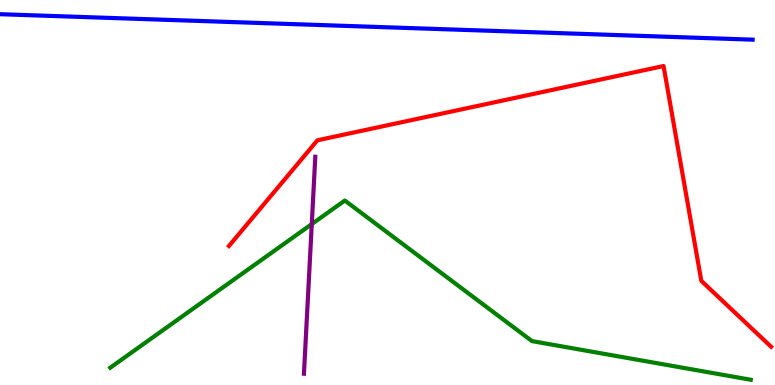[{'lines': ['blue', 'red'], 'intersections': []}, {'lines': ['green', 'red'], 'intersections': []}, {'lines': ['purple', 'red'], 'intersections': []}, {'lines': ['blue', 'green'], 'intersections': []}, {'lines': ['blue', 'purple'], 'intersections': []}, {'lines': ['green', 'purple'], 'intersections': [{'x': 4.02, 'y': 4.18}]}]